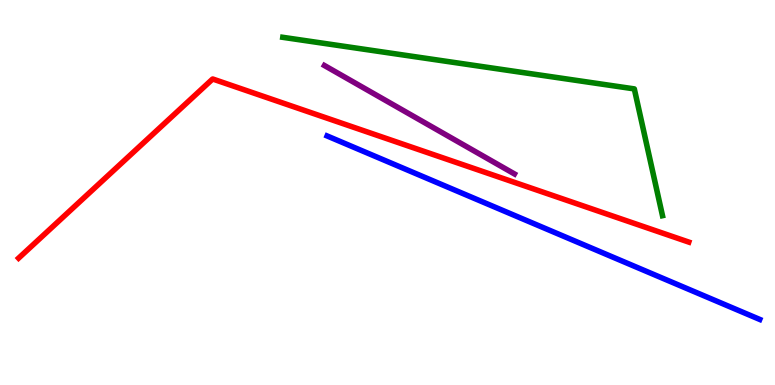[{'lines': ['blue', 'red'], 'intersections': []}, {'lines': ['green', 'red'], 'intersections': []}, {'lines': ['purple', 'red'], 'intersections': []}, {'lines': ['blue', 'green'], 'intersections': []}, {'lines': ['blue', 'purple'], 'intersections': []}, {'lines': ['green', 'purple'], 'intersections': []}]